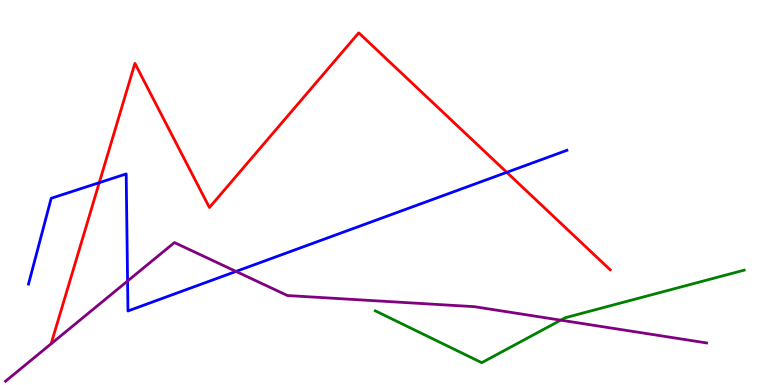[{'lines': ['blue', 'red'], 'intersections': [{'x': 1.28, 'y': 5.26}, {'x': 6.54, 'y': 5.52}]}, {'lines': ['green', 'red'], 'intersections': []}, {'lines': ['purple', 'red'], 'intersections': []}, {'lines': ['blue', 'green'], 'intersections': []}, {'lines': ['blue', 'purple'], 'intersections': [{'x': 1.65, 'y': 2.7}, {'x': 3.05, 'y': 2.95}]}, {'lines': ['green', 'purple'], 'intersections': [{'x': 7.24, 'y': 1.68}]}]